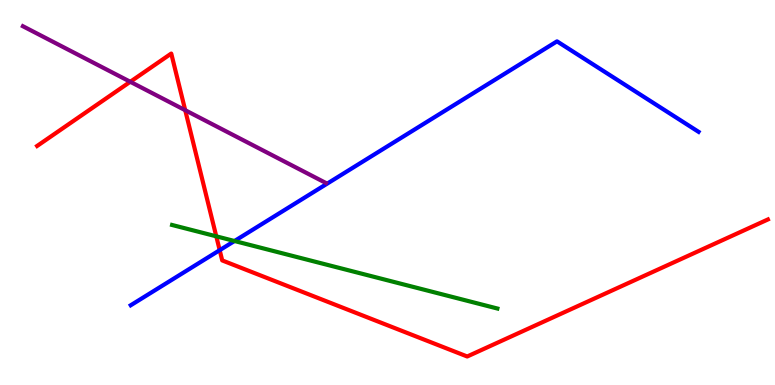[{'lines': ['blue', 'red'], 'intersections': [{'x': 2.83, 'y': 3.5}]}, {'lines': ['green', 'red'], 'intersections': [{'x': 2.79, 'y': 3.86}]}, {'lines': ['purple', 'red'], 'intersections': [{'x': 1.68, 'y': 7.88}, {'x': 2.39, 'y': 7.14}]}, {'lines': ['blue', 'green'], 'intersections': [{'x': 3.03, 'y': 3.74}]}, {'lines': ['blue', 'purple'], 'intersections': []}, {'lines': ['green', 'purple'], 'intersections': []}]